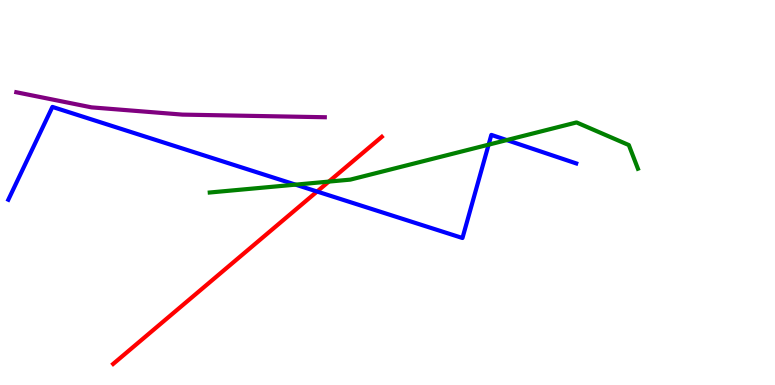[{'lines': ['blue', 'red'], 'intersections': [{'x': 4.09, 'y': 5.03}]}, {'lines': ['green', 'red'], 'intersections': [{'x': 4.24, 'y': 5.28}]}, {'lines': ['purple', 'red'], 'intersections': []}, {'lines': ['blue', 'green'], 'intersections': [{'x': 3.81, 'y': 5.2}, {'x': 6.3, 'y': 6.24}, {'x': 6.54, 'y': 6.36}]}, {'lines': ['blue', 'purple'], 'intersections': []}, {'lines': ['green', 'purple'], 'intersections': []}]